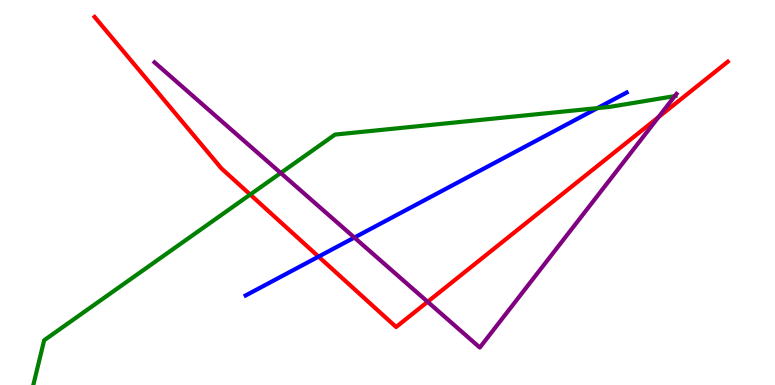[{'lines': ['blue', 'red'], 'intersections': [{'x': 4.11, 'y': 3.33}]}, {'lines': ['green', 'red'], 'intersections': [{'x': 3.23, 'y': 4.95}]}, {'lines': ['purple', 'red'], 'intersections': [{'x': 5.52, 'y': 2.16}, {'x': 8.5, 'y': 6.96}]}, {'lines': ['blue', 'green'], 'intersections': [{'x': 7.71, 'y': 7.19}]}, {'lines': ['blue', 'purple'], 'intersections': [{'x': 4.57, 'y': 3.83}]}, {'lines': ['green', 'purple'], 'intersections': [{'x': 3.62, 'y': 5.51}, {'x': 8.71, 'y': 7.5}]}]